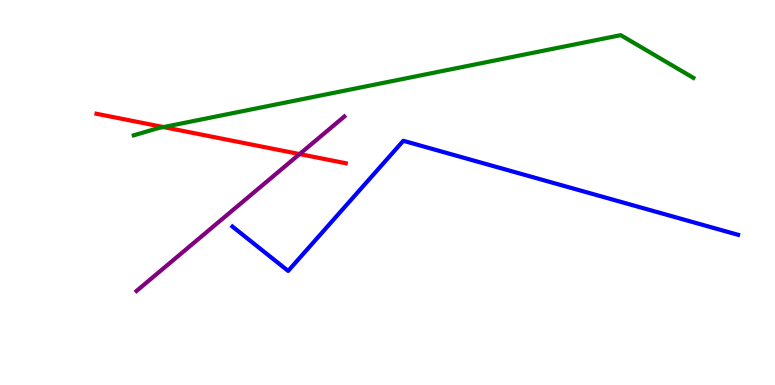[{'lines': ['blue', 'red'], 'intersections': []}, {'lines': ['green', 'red'], 'intersections': [{'x': 2.11, 'y': 6.7}]}, {'lines': ['purple', 'red'], 'intersections': [{'x': 3.87, 'y': 6.0}]}, {'lines': ['blue', 'green'], 'intersections': []}, {'lines': ['blue', 'purple'], 'intersections': []}, {'lines': ['green', 'purple'], 'intersections': []}]